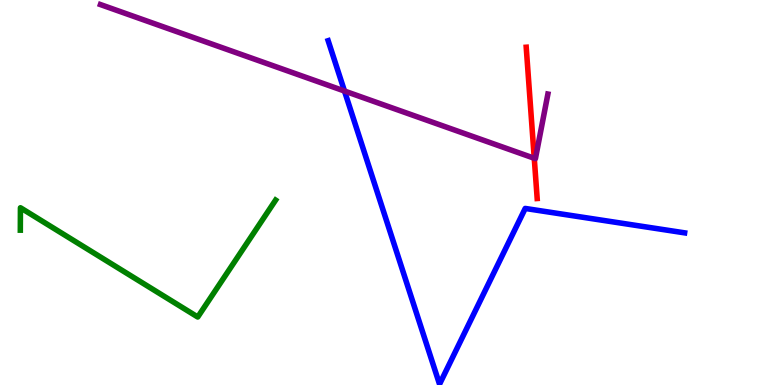[{'lines': ['blue', 'red'], 'intersections': []}, {'lines': ['green', 'red'], 'intersections': []}, {'lines': ['purple', 'red'], 'intersections': [{'x': 6.89, 'y': 5.89}]}, {'lines': ['blue', 'green'], 'intersections': []}, {'lines': ['blue', 'purple'], 'intersections': [{'x': 4.44, 'y': 7.64}]}, {'lines': ['green', 'purple'], 'intersections': []}]